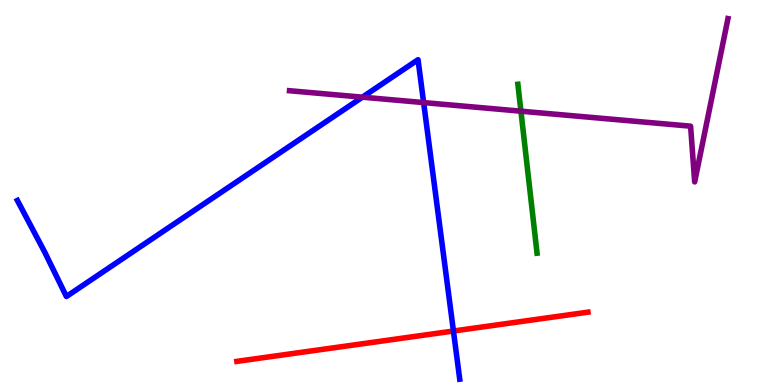[{'lines': ['blue', 'red'], 'intersections': [{'x': 5.85, 'y': 1.4}]}, {'lines': ['green', 'red'], 'intersections': []}, {'lines': ['purple', 'red'], 'intersections': []}, {'lines': ['blue', 'green'], 'intersections': []}, {'lines': ['blue', 'purple'], 'intersections': [{'x': 4.68, 'y': 7.48}, {'x': 5.47, 'y': 7.34}]}, {'lines': ['green', 'purple'], 'intersections': [{'x': 6.72, 'y': 7.11}]}]